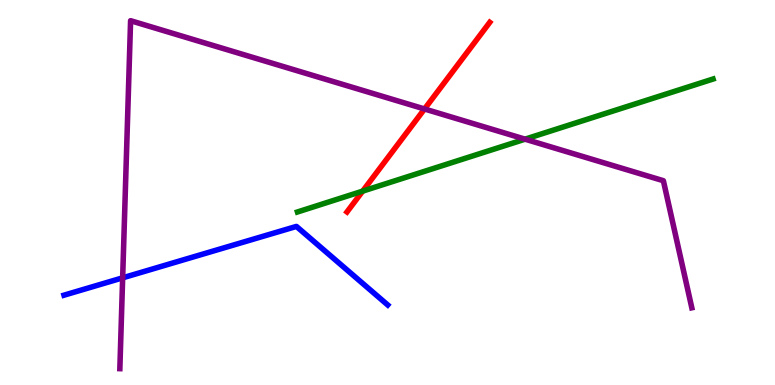[{'lines': ['blue', 'red'], 'intersections': []}, {'lines': ['green', 'red'], 'intersections': [{'x': 4.68, 'y': 5.04}]}, {'lines': ['purple', 'red'], 'intersections': [{'x': 5.48, 'y': 7.17}]}, {'lines': ['blue', 'green'], 'intersections': []}, {'lines': ['blue', 'purple'], 'intersections': [{'x': 1.58, 'y': 2.78}]}, {'lines': ['green', 'purple'], 'intersections': [{'x': 6.78, 'y': 6.39}]}]